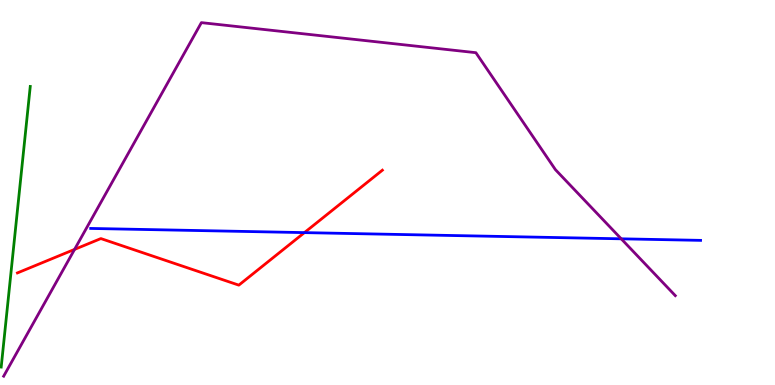[{'lines': ['blue', 'red'], 'intersections': [{'x': 3.93, 'y': 3.96}]}, {'lines': ['green', 'red'], 'intersections': []}, {'lines': ['purple', 'red'], 'intersections': [{'x': 0.962, 'y': 3.52}]}, {'lines': ['blue', 'green'], 'intersections': []}, {'lines': ['blue', 'purple'], 'intersections': [{'x': 8.02, 'y': 3.8}]}, {'lines': ['green', 'purple'], 'intersections': []}]